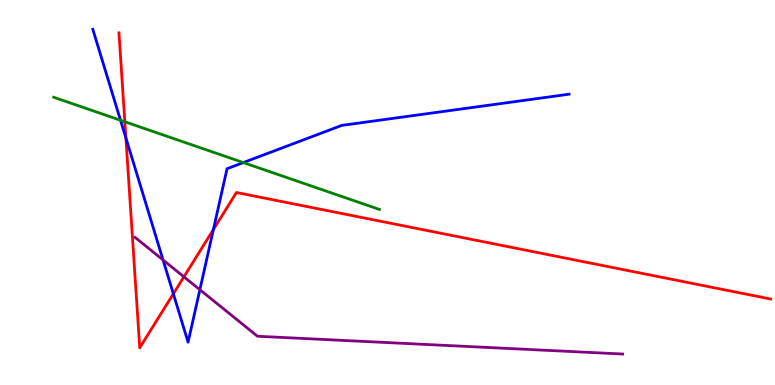[{'lines': ['blue', 'red'], 'intersections': [{'x': 1.62, 'y': 6.42}, {'x': 2.24, 'y': 2.37}, {'x': 2.75, 'y': 4.04}]}, {'lines': ['green', 'red'], 'intersections': [{'x': 1.61, 'y': 6.84}]}, {'lines': ['purple', 'red'], 'intersections': [{'x': 2.37, 'y': 2.81}]}, {'lines': ['blue', 'green'], 'intersections': [{'x': 1.55, 'y': 6.88}, {'x': 3.14, 'y': 5.78}]}, {'lines': ['blue', 'purple'], 'intersections': [{'x': 2.1, 'y': 3.25}, {'x': 2.58, 'y': 2.48}]}, {'lines': ['green', 'purple'], 'intersections': []}]